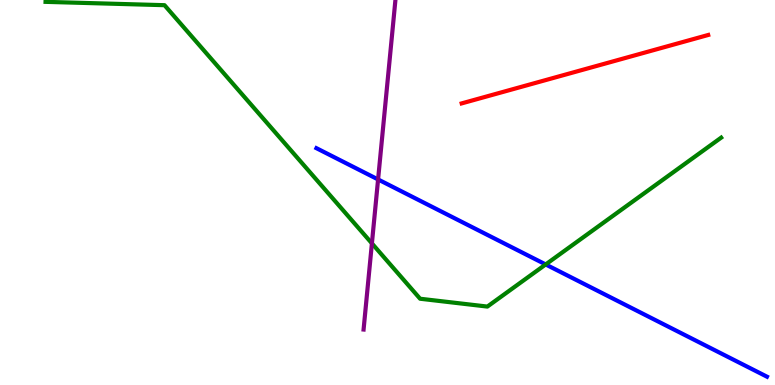[{'lines': ['blue', 'red'], 'intersections': []}, {'lines': ['green', 'red'], 'intersections': []}, {'lines': ['purple', 'red'], 'intersections': []}, {'lines': ['blue', 'green'], 'intersections': [{'x': 7.04, 'y': 3.13}]}, {'lines': ['blue', 'purple'], 'intersections': [{'x': 4.88, 'y': 5.34}]}, {'lines': ['green', 'purple'], 'intersections': [{'x': 4.8, 'y': 3.68}]}]